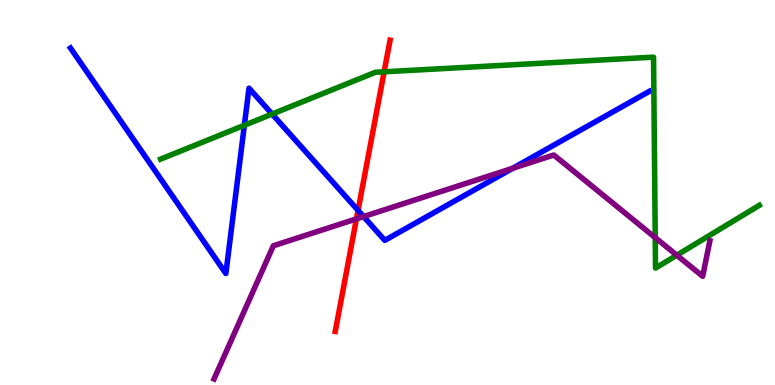[{'lines': ['blue', 'red'], 'intersections': [{'x': 4.62, 'y': 4.54}]}, {'lines': ['green', 'red'], 'intersections': [{'x': 4.96, 'y': 8.14}]}, {'lines': ['purple', 'red'], 'intersections': [{'x': 4.6, 'y': 4.32}]}, {'lines': ['blue', 'green'], 'intersections': [{'x': 3.15, 'y': 6.75}, {'x': 3.51, 'y': 7.04}]}, {'lines': ['blue', 'purple'], 'intersections': [{'x': 4.69, 'y': 4.37}, {'x': 6.62, 'y': 5.63}]}, {'lines': ['green', 'purple'], 'intersections': [{'x': 8.45, 'y': 3.83}, {'x': 8.73, 'y': 3.37}]}]